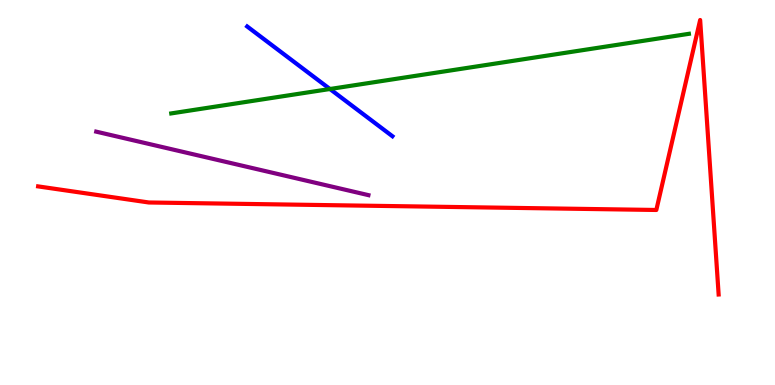[{'lines': ['blue', 'red'], 'intersections': []}, {'lines': ['green', 'red'], 'intersections': []}, {'lines': ['purple', 'red'], 'intersections': []}, {'lines': ['blue', 'green'], 'intersections': [{'x': 4.26, 'y': 7.69}]}, {'lines': ['blue', 'purple'], 'intersections': []}, {'lines': ['green', 'purple'], 'intersections': []}]